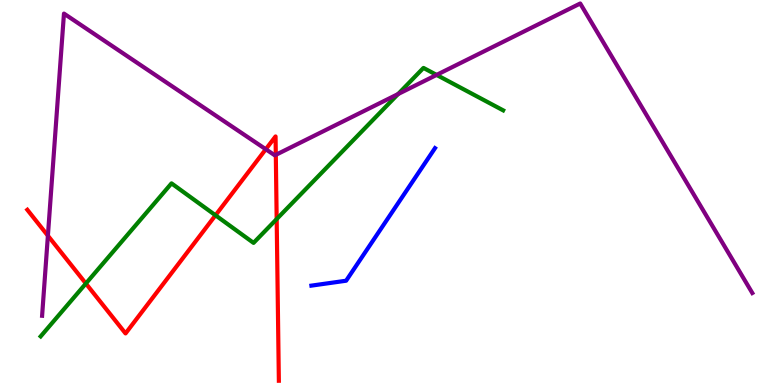[{'lines': ['blue', 'red'], 'intersections': []}, {'lines': ['green', 'red'], 'intersections': [{'x': 1.11, 'y': 2.64}, {'x': 2.78, 'y': 4.41}, {'x': 3.57, 'y': 4.31}]}, {'lines': ['purple', 'red'], 'intersections': [{'x': 0.618, 'y': 3.88}, {'x': 3.43, 'y': 6.12}, {'x': 3.56, 'y': 5.98}]}, {'lines': ['blue', 'green'], 'intersections': []}, {'lines': ['blue', 'purple'], 'intersections': []}, {'lines': ['green', 'purple'], 'intersections': [{'x': 5.14, 'y': 7.56}, {'x': 5.63, 'y': 8.05}]}]